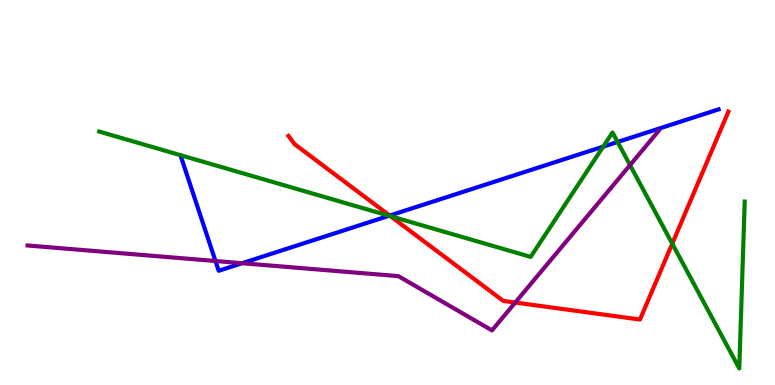[{'lines': ['blue', 'red'], 'intersections': [{'x': 5.03, 'y': 4.4}]}, {'lines': ['green', 'red'], 'intersections': [{'x': 5.04, 'y': 4.39}, {'x': 8.67, 'y': 3.67}]}, {'lines': ['purple', 'red'], 'intersections': [{'x': 6.65, 'y': 2.14}]}, {'lines': ['blue', 'green'], 'intersections': [{'x': 5.02, 'y': 4.4}, {'x': 7.78, 'y': 6.19}, {'x': 7.97, 'y': 6.31}]}, {'lines': ['blue', 'purple'], 'intersections': [{'x': 2.78, 'y': 3.22}, {'x': 3.12, 'y': 3.16}]}, {'lines': ['green', 'purple'], 'intersections': [{'x': 8.13, 'y': 5.71}]}]